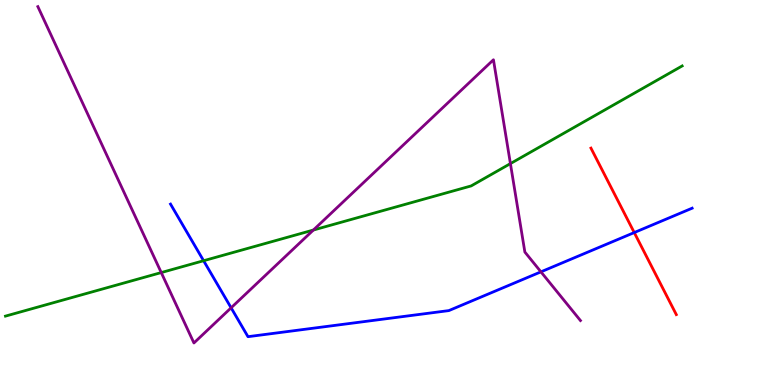[{'lines': ['blue', 'red'], 'intersections': [{'x': 8.18, 'y': 3.96}]}, {'lines': ['green', 'red'], 'intersections': []}, {'lines': ['purple', 'red'], 'intersections': []}, {'lines': ['blue', 'green'], 'intersections': [{'x': 2.63, 'y': 3.23}]}, {'lines': ['blue', 'purple'], 'intersections': [{'x': 2.98, 'y': 2.0}, {'x': 6.98, 'y': 2.94}]}, {'lines': ['green', 'purple'], 'intersections': [{'x': 2.08, 'y': 2.92}, {'x': 4.04, 'y': 4.02}, {'x': 6.59, 'y': 5.75}]}]